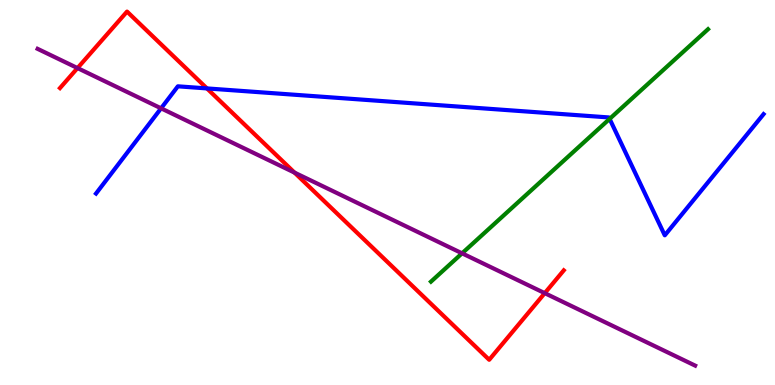[{'lines': ['blue', 'red'], 'intersections': [{'x': 2.67, 'y': 7.7}]}, {'lines': ['green', 'red'], 'intersections': []}, {'lines': ['purple', 'red'], 'intersections': [{'x': 1.0, 'y': 8.23}, {'x': 3.8, 'y': 5.52}, {'x': 7.03, 'y': 2.39}]}, {'lines': ['blue', 'green'], 'intersections': [{'x': 7.87, 'y': 6.91}]}, {'lines': ['blue', 'purple'], 'intersections': [{'x': 2.08, 'y': 7.19}]}, {'lines': ['green', 'purple'], 'intersections': [{'x': 5.96, 'y': 3.42}]}]